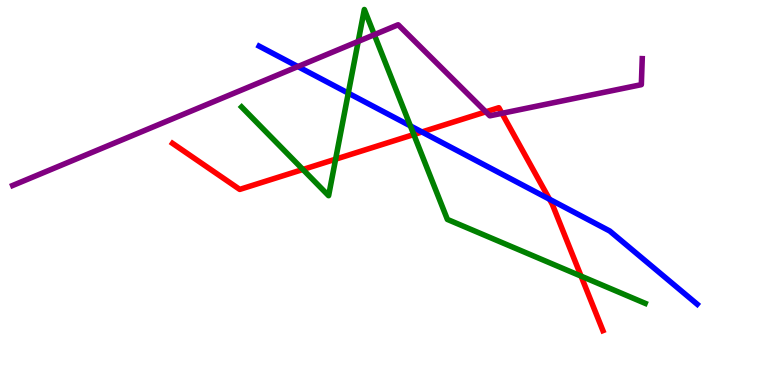[{'lines': ['blue', 'red'], 'intersections': [{'x': 5.44, 'y': 6.57}, {'x': 7.09, 'y': 4.82}]}, {'lines': ['green', 'red'], 'intersections': [{'x': 3.91, 'y': 5.6}, {'x': 4.33, 'y': 5.87}, {'x': 5.34, 'y': 6.51}, {'x': 7.5, 'y': 2.83}]}, {'lines': ['purple', 'red'], 'intersections': [{'x': 6.27, 'y': 7.1}, {'x': 6.48, 'y': 7.06}]}, {'lines': ['blue', 'green'], 'intersections': [{'x': 4.49, 'y': 7.58}, {'x': 5.3, 'y': 6.73}]}, {'lines': ['blue', 'purple'], 'intersections': [{'x': 3.84, 'y': 8.27}]}, {'lines': ['green', 'purple'], 'intersections': [{'x': 4.62, 'y': 8.92}, {'x': 4.83, 'y': 9.1}]}]